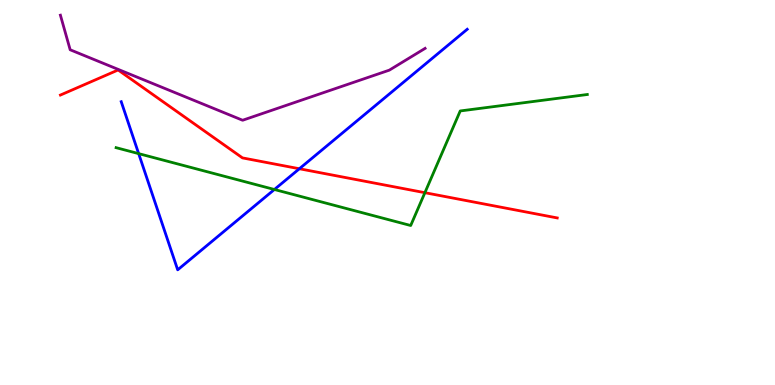[{'lines': ['blue', 'red'], 'intersections': [{'x': 3.86, 'y': 5.62}]}, {'lines': ['green', 'red'], 'intersections': [{'x': 5.48, 'y': 4.99}]}, {'lines': ['purple', 'red'], 'intersections': []}, {'lines': ['blue', 'green'], 'intersections': [{'x': 1.79, 'y': 6.01}, {'x': 3.54, 'y': 5.08}]}, {'lines': ['blue', 'purple'], 'intersections': []}, {'lines': ['green', 'purple'], 'intersections': []}]